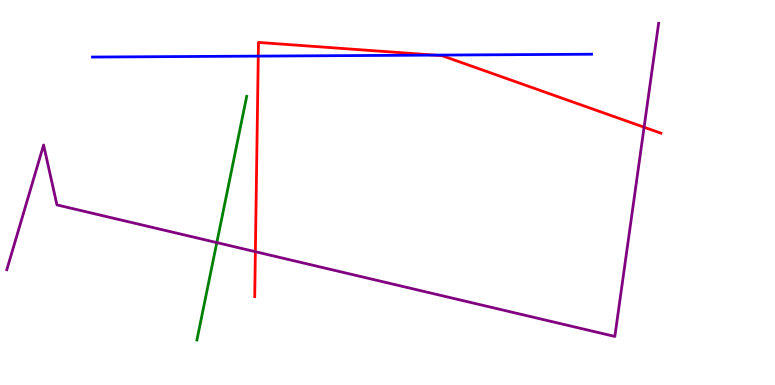[{'lines': ['blue', 'red'], 'intersections': [{'x': 3.33, 'y': 8.54}, {'x': 5.61, 'y': 8.57}]}, {'lines': ['green', 'red'], 'intersections': []}, {'lines': ['purple', 'red'], 'intersections': [{'x': 3.3, 'y': 3.46}, {'x': 8.31, 'y': 6.7}]}, {'lines': ['blue', 'green'], 'intersections': []}, {'lines': ['blue', 'purple'], 'intersections': []}, {'lines': ['green', 'purple'], 'intersections': [{'x': 2.8, 'y': 3.7}]}]